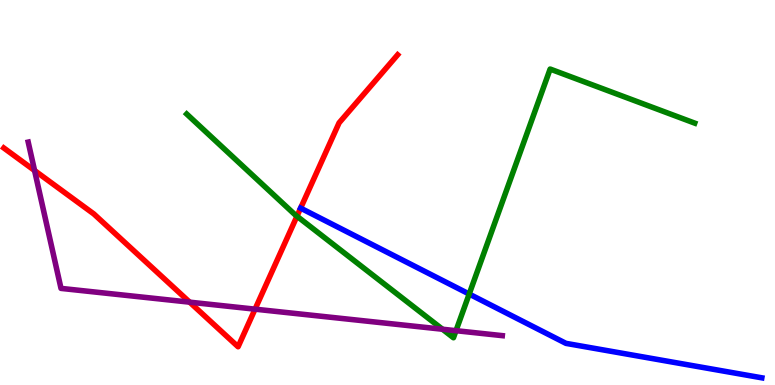[{'lines': ['blue', 'red'], 'intersections': []}, {'lines': ['green', 'red'], 'intersections': [{'x': 3.83, 'y': 4.38}]}, {'lines': ['purple', 'red'], 'intersections': [{'x': 0.446, 'y': 5.57}, {'x': 2.45, 'y': 2.15}, {'x': 3.29, 'y': 1.97}]}, {'lines': ['blue', 'green'], 'intersections': [{'x': 6.05, 'y': 2.36}]}, {'lines': ['blue', 'purple'], 'intersections': []}, {'lines': ['green', 'purple'], 'intersections': [{'x': 5.71, 'y': 1.45}, {'x': 5.88, 'y': 1.41}]}]